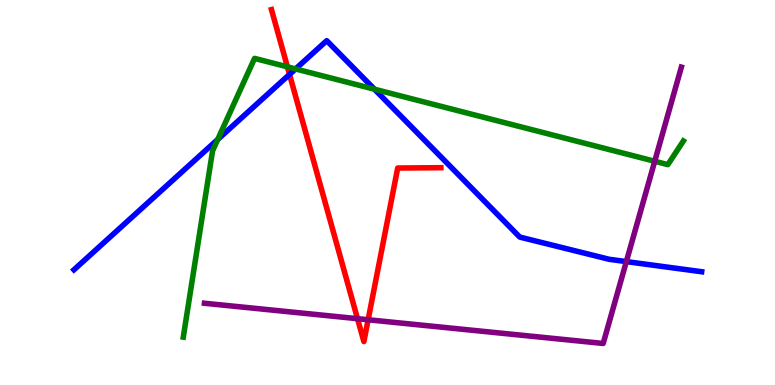[{'lines': ['blue', 'red'], 'intersections': [{'x': 3.74, 'y': 8.07}]}, {'lines': ['green', 'red'], 'intersections': [{'x': 3.71, 'y': 8.26}]}, {'lines': ['purple', 'red'], 'intersections': [{'x': 4.61, 'y': 1.72}, {'x': 4.75, 'y': 1.69}]}, {'lines': ['blue', 'green'], 'intersections': [{'x': 2.81, 'y': 6.38}, {'x': 3.81, 'y': 8.21}, {'x': 4.83, 'y': 7.68}]}, {'lines': ['blue', 'purple'], 'intersections': [{'x': 8.08, 'y': 3.21}]}, {'lines': ['green', 'purple'], 'intersections': [{'x': 8.45, 'y': 5.81}]}]